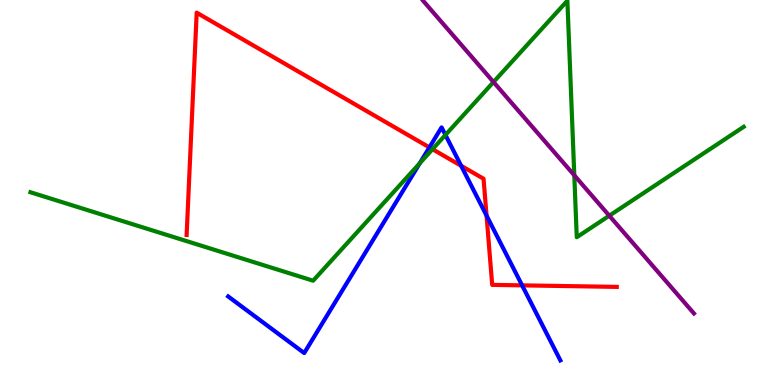[{'lines': ['blue', 'red'], 'intersections': [{'x': 5.54, 'y': 6.17}, {'x': 5.95, 'y': 5.69}, {'x': 6.28, 'y': 4.4}, {'x': 6.74, 'y': 2.59}]}, {'lines': ['green', 'red'], 'intersections': [{'x': 5.58, 'y': 6.12}]}, {'lines': ['purple', 'red'], 'intersections': []}, {'lines': ['blue', 'green'], 'intersections': [{'x': 5.42, 'y': 5.76}, {'x': 5.75, 'y': 6.49}]}, {'lines': ['blue', 'purple'], 'intersections': []}, {'lines': ['green', 'purple'], 'intersections': [{'x': 6.37, 'y': 7.87}, {'x': 7.41, 'y': 5.45}, {'x': 7.86, 'y': 4.4}]}]